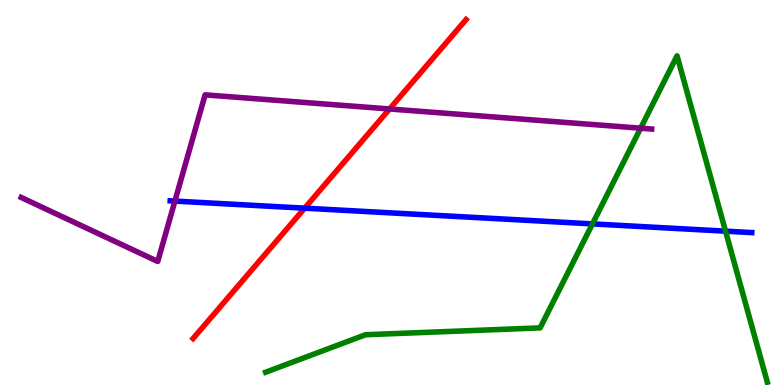[{'lines': ['blue', 'red'], 'intersections': [{'x': 3.93, 'y': 4.59}]}, {'lines': ['green', 'red'], 'intersections': []}, {'lines': ['purple', 'red'], 'intersections': [{'x': 5.03, 'y': 7.17}]}, {'lines': ['blue', 'green'], 'intersections': [{'x': 7.64, 'y': 4.18}, {'x': 9.36, 'y': 4.0}]}, {'lines': ['blue', 'purple'], 'intersections': [{'x': 2.26, 'y': 4.78}]}, {'lines': ['green', 'purple'], 'intersections': [{'x': 8.27, 'y': 6.67}]}]